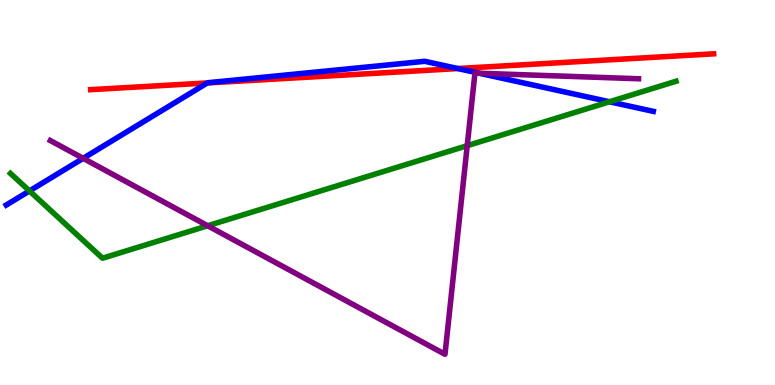[{'lines': ['blue', 'red'], 'intersections': [{'x': 2.67, 'y': 7.85}, {'x': 5.91, 'y': 8.22}]}, {'lines': ['green', 'red'], 'intersections': []}, {'lines': ['purple', 'red'], 'intersections': []}, {'lines': ['blue', 'green'], 'intersections': [{'x': 0.38, 'y': 5.04}, {'x': 7.86, 'y': 7.36}]}, {'lines': ['blue', 'purple'], 'intersections': [{'x': 1.07, 'y': 5.89}, {'x': 6.18, 'y': 8.1}]}, {'lines': ['green', 'purple'], 'intersections': [{'x': 2.68, 'y': 4.14}, {'x': 6.03, 'y': 6.22}]}]